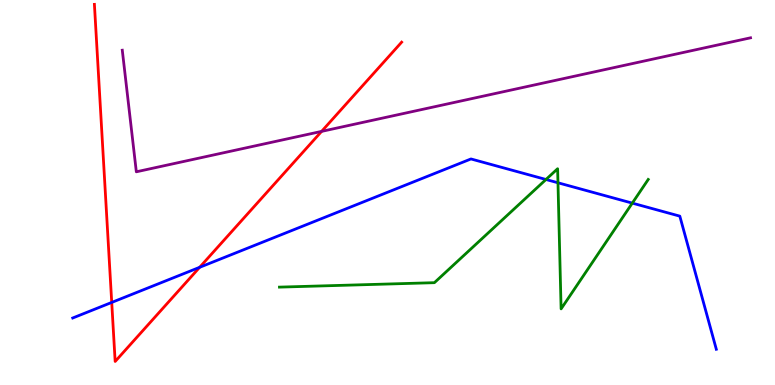[{'lines': ['blue', 'red'], 'intersections': [{'x': 1.44, 'y': 2.14}, {'x': 2.58, 'y': 3.06}]}, {'lines': ['green', 'red'], 'intersections': []}, {'lines': ['purple', 'red'], 'intersections': [{'x': 4.15, 'y': 6.59}]}, {'lines': ['blue', 'green'], 'intersections': [{'x': 7.04, 'y': 5.34}, {'x': 7.2, 'y': 5.25}, {'x': 8.16, 'y': 4.72}]}, {'lines': ['blue', 'purple'], 'intersections': []}, {'lines': ['green', 'purple'], 'intersections': []}]